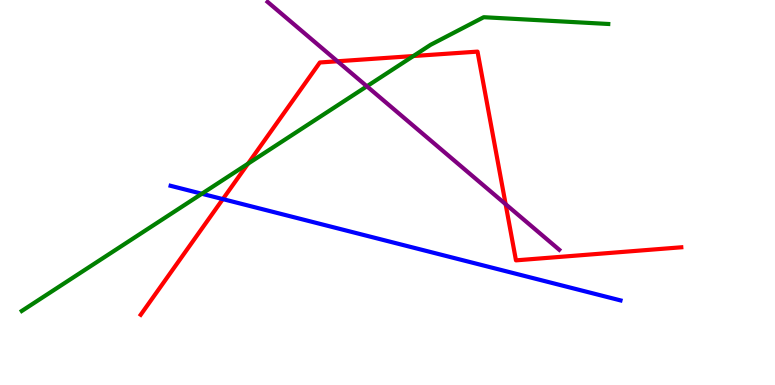[{'lines': ['blue', 'red'], 'intersections': [{'x': 2.88, 'y': 4.83}]}, {'lines': ['green', 'red'], 'intersections': [{'x': 3.2, 'y': 5.75}, {'x': 5.33, 'y': 8.54}]}, {'lines': ['purple', 'red'], 'intersections': [{'x': 4.35, 'y': 8.41}, {'x': 6.52, 'y': 4.7}]}, {'lines': ['blue', 'green'], 'intersections': [{'x': 2.6, 'y': 4.97}]}, {'lines': ['blue', 'purple'], 'intersections': []}, {'lines': ['green', 'purple'], 'intersections': [{'x': 4.73, 'y': 7.76}]}]